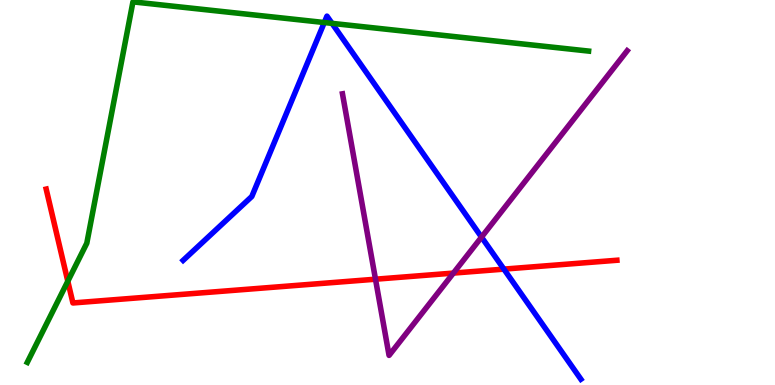[{'lines': ['blue', 'red'], 'intersections': [{'x': 6.5, 'y': 3.01}]}, {'lines': ['green', 'red'], 'intersections': [{'x': 0.875, 'y': 2.7}]}, {'lines': ['purple', 'red'], 'intersections': [{'x': 4.85, 'y': 2.75}, {'x': 5.85, 'y': 2.91}]}, {'lines': ['blue', 'green'], 'intersections': [{'x': 4.18, 'y': 9.41}, {'x': 4.28, 'y': 9.39}]}, {'lines': ['blue', 'purple'], 'intersections': [{'x': 6.21, 'y': 3.84}]}, {'lines': ['green', 'purple'], 'intersections': []}]